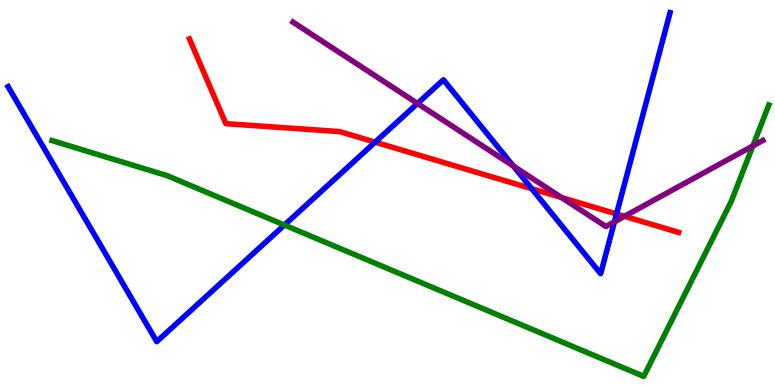[{'lines': ['blue', 'red'], 'intersections': [{'x': 4.84, 'y': 6.31}, {'x': 6.86, 'y': 5.1}, {'x': 7.96, 'y': 4.44}]}, {'lines': ['green', 'red'], 'intersections': []}, {'lines': ['purple', 'red'], 'intersections': [{'x': 7.25, 'y': 4.87}, {'x': 8.06, 'y': 4.38}]}, {'lines': ['blue', 'green'], 'intersections': [{'x': 3.67, 'y': 4.16}]}, {'lines': ['blue', 'purple'], 'intersections': [{'x': 5.39, 'y': 7.31}, {'x': 6.62, 'y': 5.69}, {'x': 7.93, 'y': 4.24}]}, {'lines': ['green', 'purple'], 'intersections': [{'x': 9.71, 'y': 6.21}]}]